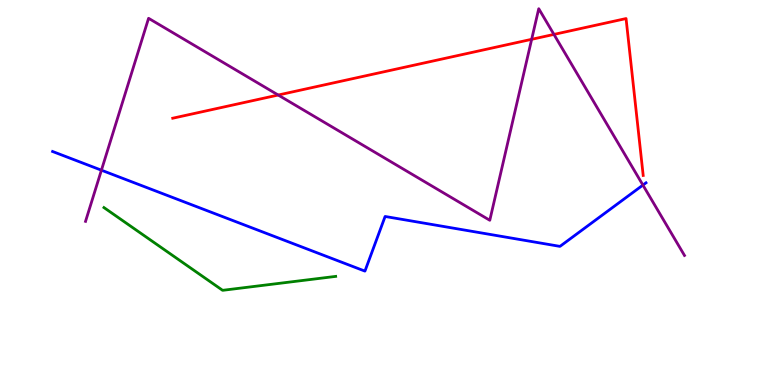[{'lines': ['blue', 'red'], 'intersections': []}, {'lines': ['green', 'red'], 'intersections': []}, {'lines': ['purple', 'red'], 'intersections': [{'x': 3.59, 'y': 7.53}, {'x': 6.86, 'y': 8.98}, {'x': 7.15, 'y': 9.11}]}, {'lines': ['blue', 'green'], 'intersections': []}, {'lines': ['blue', 'purple'], 'intersections': [{'x': 1.31, 'y': 5.58}, {'x': 8.3, 'y': 5.19}]}, {'lines': ['green', 'purple'], 'intersections': []}]